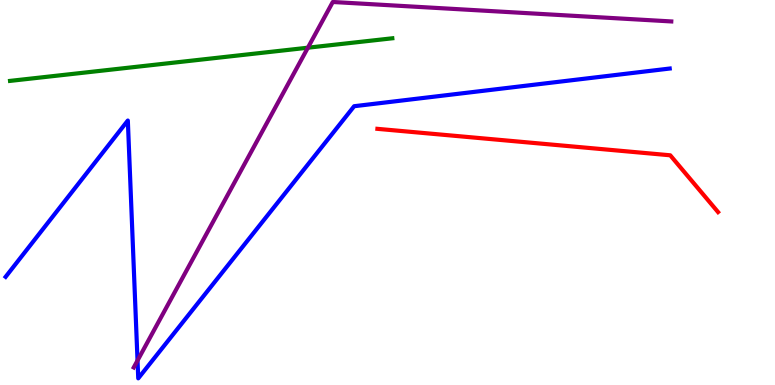[{'lines': ['blue', 'red'], 'intersections': []}, {'lines': ['green', 'red'], 'intersections': []}, {'lines': ['purple', 'red'], 'intersections': []}, {'lines': ['blue', 'green'], 'intersections': []}, {'lines': ['blue', 'purple'], 'intersections': [{'x': 1.77, 'y': 0.636}]}, {'lines': ['green', 'purple'], 'intersections': [{'x': 3.97, 'y': 8.76}]}]